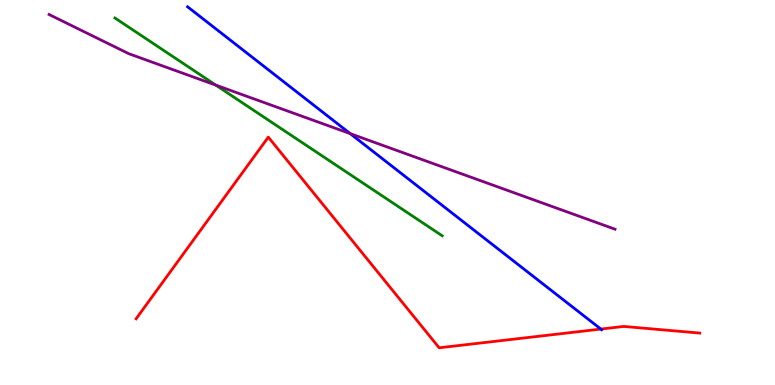[{'lines': ['blue', 'red'], 'intersections': [{'x': 7.75, 'y': 1.45}]}, {'lines': ['green', 'red'], 'intersections': []}, {'lines': ['purple', 'red'], 'intersections': []}, {'lines': ['blue', 'green'], 'intersections': []}, {'lines': ['blue', 'purple'], 'intersections': [{'x': 4.52, 'y': 6.53}]}, {'lines': ['green', 'purple'], 'intersections': [{'x': 2.78, 'y': 7.79}]}]